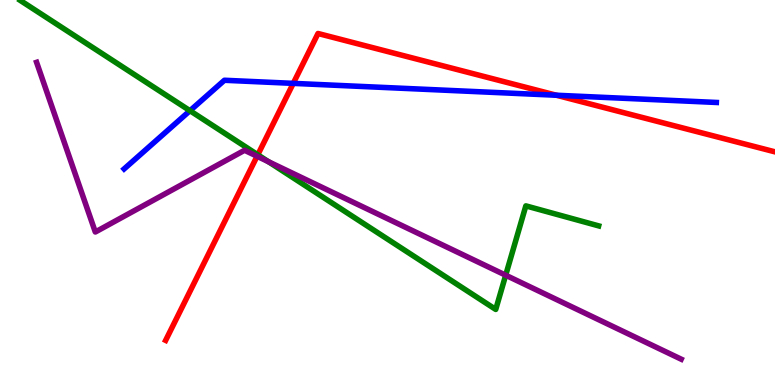[{'lines': ['blue', 'red'], 'intersections': [{'x': 3.78, 'y': 7.83}, {'x': 7.18, 'y': 7.53}]}, {'lines': ['green', 'red'], 'intersections': [{'x': 3.33, 'y': 5.98}]}, {'lines': ['purple', 'red'], 'intersections': [{'x': 3.32, 'y': 5.94}]}, {'lines': ['blue', 'green'], 'intersections': [{'x': 2.45, 'y': 7.12}]}, {'lines': ['blue', 'purple'], 'intersections': []}, {'lines': ['green', 'purple'], 'intersections': [{'x': 3.46, 'y': 5.8}, {'x': 6.53, 'y': 2.85}]}]